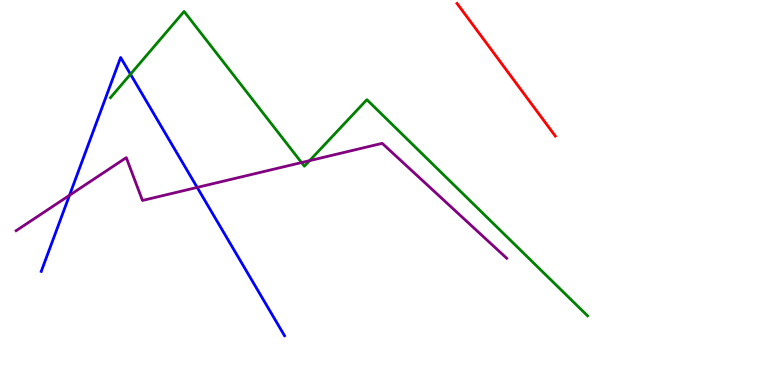[{'lines': ['blue', 'red'], 'intersections': []}, {'lines': ['green', 'red'], 'intersections': []}, {'lines': ['purple', 'red'], 'intersections': []}, {'lines': ['blue', 'green'], 'intersections': [{'x': 1.68, 'y': 8.07}]}, {'lines': ['blue', 'purple'], 'intersections': [{'x': 0.897, 'y': 4.93}, {'x': 2.54, 'y': 5.13}]}, {'lines': ['green', 'purple'], 'intersections': [{'x': 3.89, 'y': 5.78}, {'x': 4.0, 'y': 5.83}]}]